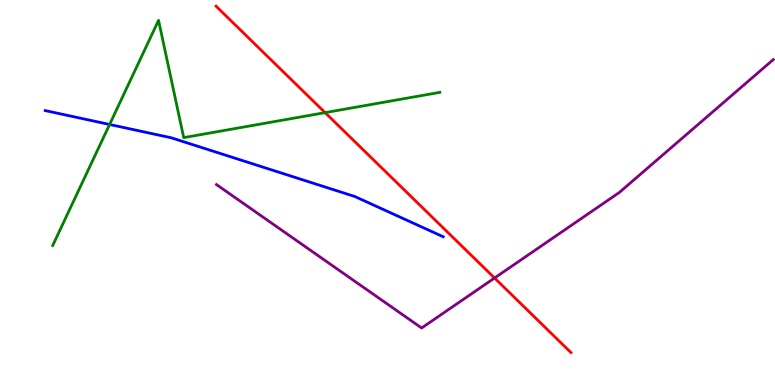[{'lines': ['blue', 'red'], 'intersections': []}, {'lines': ['green', 'red'], 'intersections': [{'x': 4.2, 'y': 7.07}]}, {'lines': ['purple', 'red'], 'intersections': [{'x': 6.38, 'y': 2.78}]}, {'lines': ['blue', 'green'], 'intersections': [{'x': 1.41, 'y': 6.77}]}, {'lines': ['blue', 'purple'], 'intersections': []}, {'lines': ['green', 'purple'], 'intersections': []}]